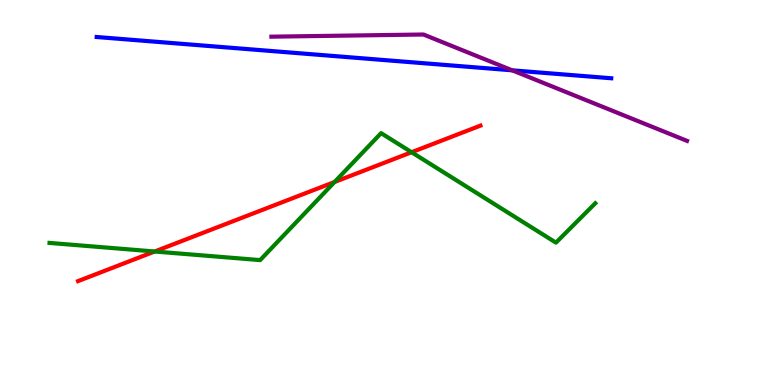[{'lines': ['blue', 'red'], 'intersections': []}, {'lines': ['green', 'red'], 'intersections': [{'x': 2.0, 'y': 3.47}, {'x': 4.32, 'y': 5.27}, {'x': 5.31, 'y': 6.05}]}, {'lines': ['purple', 'red'], 'intersections': []}, {'lines': ['blue', 'green'], 'intersections': []}, {'lines': ['blue', 'purple'], 'intersections': [{'x': 6.61, 'y': 8.17}]}, {'lines': ['green', 'purple'], 'intersections': []}]